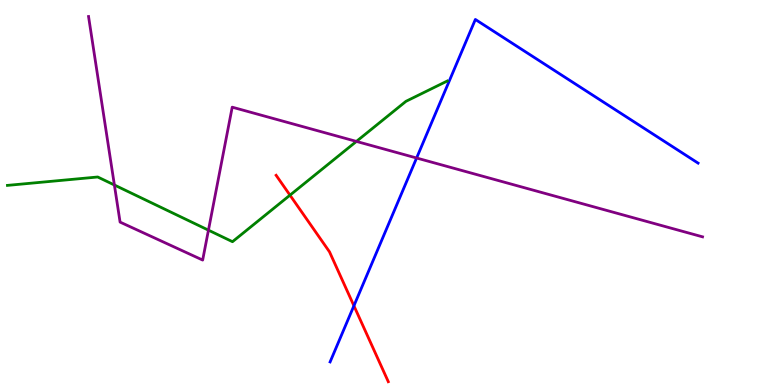[{'lines': ['blue', 'red'], 'intersections': [{'x': 4.57, 'y': 2.06}]}, {'lines': ['green', 'red'], 'intersections': [{'x': 3.74, 'y': 4.93}]}, {'lines': ['purple', 'red'], 'intersections': []}, {'lines': ['blue', 'green'], 'intersections': []}, {'lines': ['blue', 'purple'], 'intersections': [{'x': 5.38, 'y': 5.9}]}, {'lines': ['green', 'purple'], 'intersections': [{'x': 1.48, 'y': 5.19}, {'x': 2.69, 'y': 4.02}, {'x': 4.6, 'y': 6.33}]}]